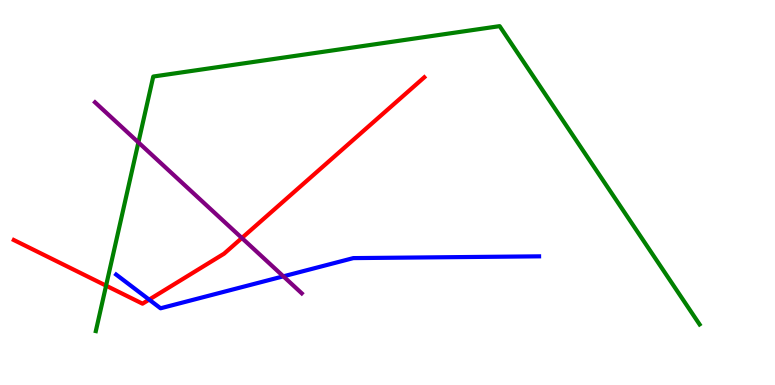[{'lines': ['blue', 'red'], 'intersections': [{'x': 1.92, 'y': 2.22}]}, {'lines': ['green', 'red'], 'intersections': [{'x': 1.37, 'y': 2.58}]}, {'lines': ['purple', 'red'], 'intersections': [{'x': 3.12, 'y': 3.82}]}, {'lines': ['blue', 'green'], 'intersections': []}, {'lines': ['blue', 'purple'], 'intersections': [{'x': 3.66, 'y': 2.82}]}, {'lines': ['green', 'purple'], 'intersections': [{'x': 1.79, 'y': 6.3}]}]